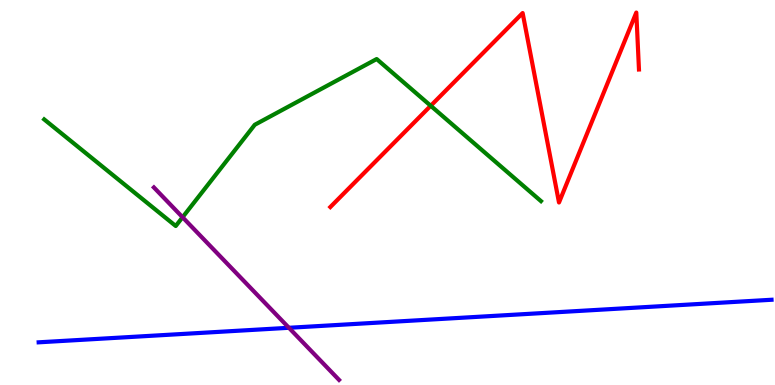[{'lines': ['blue', 'red'], 'intersections': []}, {'lines': ['green', 'red'], 'intersections': [{'x': 5.56, 'y': 7.25}]}, {'lines': ['purple', 'red'], 'intersections': []}, {'lines': ['blue', 'green'], 'intersections': []}, {'lines': ['blue', 'purple'], 'intersections': [{'x': 3.73, 'y': 1.49}]}, {'lines': ['green', 'purple'], 'intersections': [{'x': 2.36, 'y': 4.36}]}]